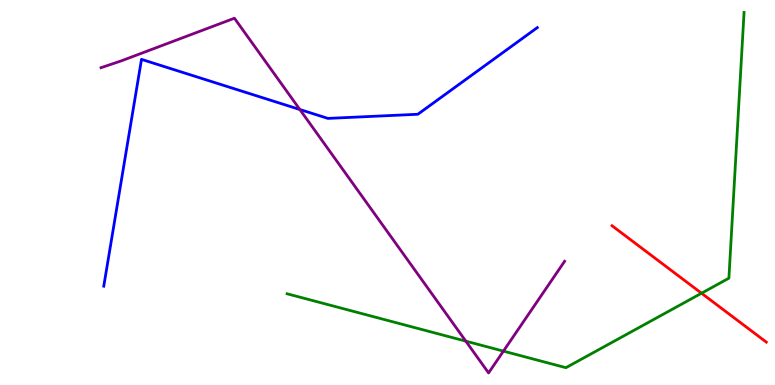[{'lines': ['blue', 'red'], 'intersections': []}, {'lines': ['green', 'red'], 'intersections': [{'x': 9.05, 'y': 2.38}]}, {'lines': ['purple', 'red'], 'intersections': []}, {'lines': ['blue', 'green'], 'intersections': []}, {'lines': ['blue', 'purple'], 'intersections': [{'x': 3.87, 'y': 7.16}]}, {'lines': ['green', 'purple'], 'intersections': [{'x': 6.01, 'y': 1.14}, {'x': 6.5, 'y': 0.88}]}]